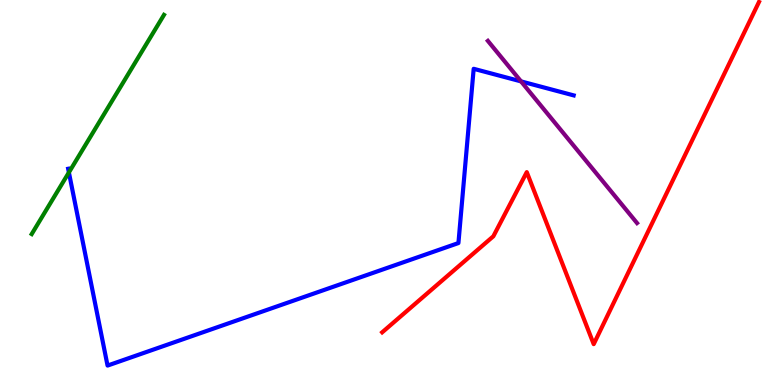[{'lines': ['blue', 'red'], 'intersections': []}, {'lines': ['green', 'red'], 'intersections': []}, {'lines': ['purple', 'red'], 'intersections': []}, {'lines': ['blue', 'green'], 'intersections': [{'x': 0.889, 'y': 5.52}]}, {'lines': ['blue', 'purple'], 'intersections': [{'x': 6.72, 'y': 7.89}]}, {'lines': ['green', 'purple'], 'intersections': []}]